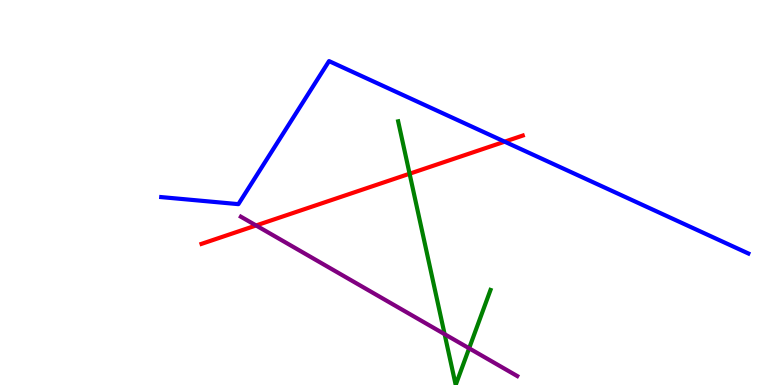[{'lines': ['blue', 'red'], 'intersections': [{'x': 6.51, 'y': 6.32}]}, {'lines': ['green', 'red'], 'intersections': [{'x': 5.29, 'y': 5.49}]}, {'lines': ['purple', 'red'], 'intersections': [{'x': 3.3, 'y': 4.14}]}, {'lines': ['blue', 'green'], 'intersections': []}, {'lines': ['blue', 'purple'], 'intersections': []}, {'lines': ['green', 'purple'], 'intersections': [{'x': 5.74, 'y': 1.32}, {'x': 6.05, 'y': 0.953}]}]